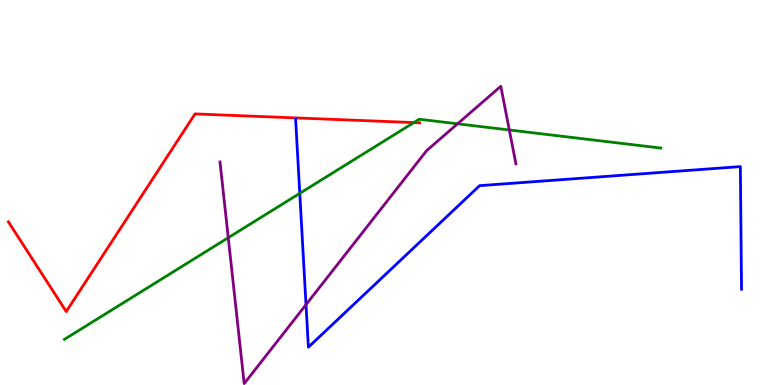[{'lines': ['blue', 'red'], 'intersections': []}, {'lines': ['green', 'red'], 'intersections': [{'x': 5.34, 'y': 6.82}]}, {'lines': ['purple', 'red'], 'intersections': []}, {'lines': ['blue', 'green'], 'intersections': [{'x': 3.87, 'y': 4.98}]}, {'lines': ['blue', 'purple'], 'intersections': [{'x': 3.95, 'y': 2.09}]}, {'lines': ['green', 'purple'], 'intersections': [{'x': 2.95, 'y': 3.83}, {'x': 5.9, 'y': 6.78}, {'x': 6.57, 'y': 6.62}]}]